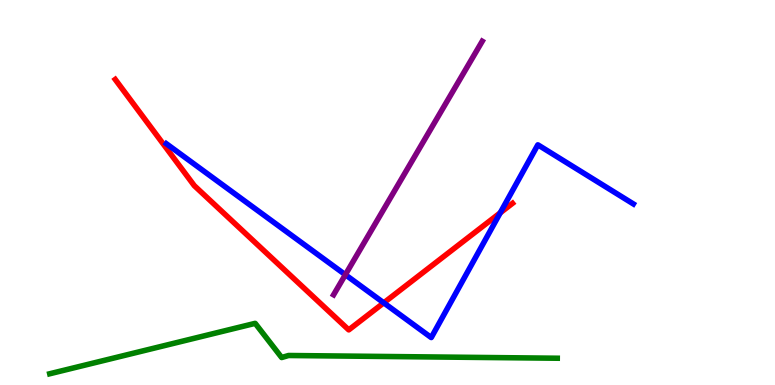[{'lines': ['blue', 'red'], 'intersections': [{'x': 4.95, 'y': 2.13}, {'x': 6.45, 'y': 4.47}]}, {'lines': ['green', 'red'], 'intersections': []}, {'lines': ['purple', 'red'], 'intersections': []}, {'lines': ['blue', 'green'], 'intersections': []}, {'lines': ['blue', 'purple'], 'intersections': [{'x': 4.46, 'y': 2.86}]}, {'lines': ['green', 'purple'], 'intersections': []}]